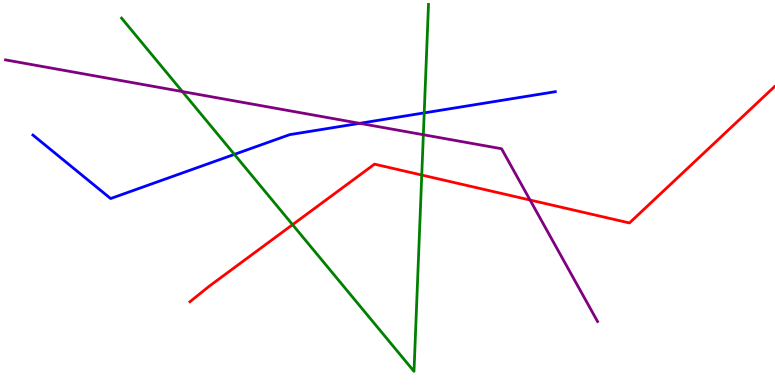[{'lines': ['blue', 'red'], 'intersections': []}, {'lines': ['green', 'red'], 'intersections': [{'x': 3.78, 'y': 4.16}, {'x': 5.44, 'y': 5.45}]}, {'lines': ['purple', 'red'], 'intersections': [{'x': 6.84, 'y': 4.8}]}, {'lines': ['blue', 'green'], 'intersections': [{'x': 3.02, 'y': 5.99}, {'x': 5.47, 'y': 7.07}]}, {'lines': ['blue', 'purple'], 'intersections': [{'x': 4.64, 'y': 6.8}]}, {'lines': ['green', 'purple'], 'intersections': [{'x': 2.35, 'y': 7.62}, {'x': 5.46, 'y': 6.5}]}]